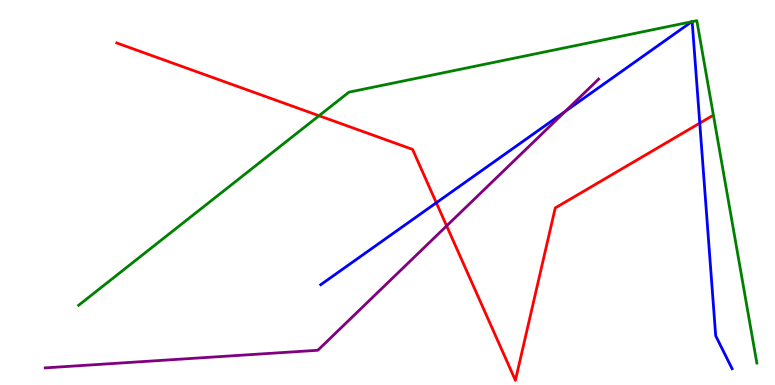[{'lines': ['blue', 'red'], 'intersections': [{'x': 5.63, 'y': 4.73}, {'x': 9.03, 'y': 6.8}]}, {'lines': ['green', 'red'], 'intersections': [{'x': 4.12, 'y': 6.99}]}, {'lines': ['purple', 'red'], 'intersections': [{'x': 5.76, 'y': 4.13}]}, {'lines': ['blue', 'green'], 'intersections': [{'x': 8.93, 'y': 9.44}, {'x': 8.93, 'y': 9.44}]}, {'lines': ['blue', 'purple'], 'intersections': [{'x': 7.29, 'y': 7.11}]}, {'lines': ['green', 'purple'], 'intersections': []}]